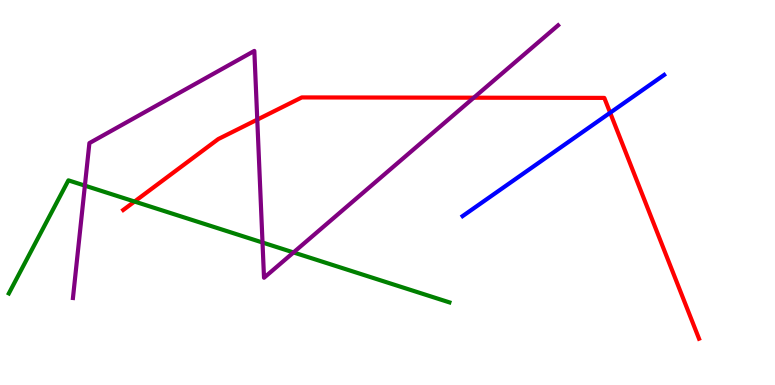[{'lines': ['blue', 'red'], 'intersections': [{'x': 7.87, 'y': 7.07}]}, {'lines': ['green', 'red'], 'intersections': [{'x': 1.74, 'y': 4.77}]}, {'lines': ['purple', 'red'], 'intersections': [{'x': 3.32, 'y': 6.89}, {'x': 6.11, 'y': 7.46}]}, {'lines': ['blue', 'green'], 'intersections': []}, {'lines': ['blue', 'purple'], 'intersections': []}, {'lines': ['green', 'purple'], 'intersections': [{'x': 1.1, 'y': 5.18}, {'x': 3.39, 'y': 3.7}, {'x': 3.79, 'y': 3.44}]}]